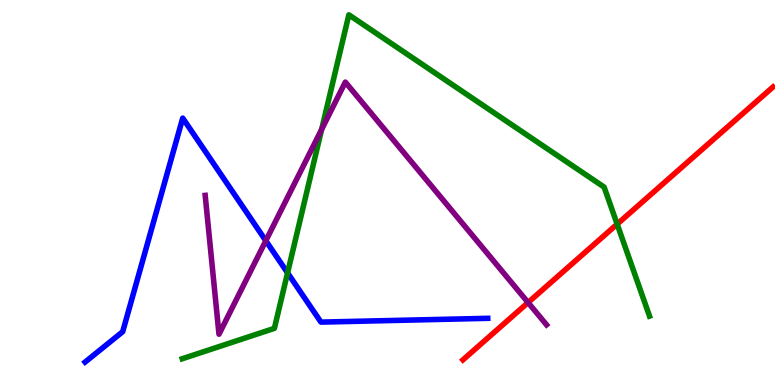[{'lines': ['blue', 'red'], 'intersections': []}, {'lines': ['green', 'red'], 'intersections': [{'x': 7.96, 'y': 4.18}]}, {'lines': ['purple', 'red'], 'intersections': [{'x': 6.81, 'y': 2.14}]}, {'lines': ['blue', 'green'], 'intersections': [{'x': 3.71, 'y': 2.91}]}, {'lines': ['blue', 'purple'], 'intersections': [{'x': 3.43, 'y': 3.75}]}, {'lines': ['green', 'purple'], 'intersections': [{'x': 4.15, 'y': 6.64}]}]